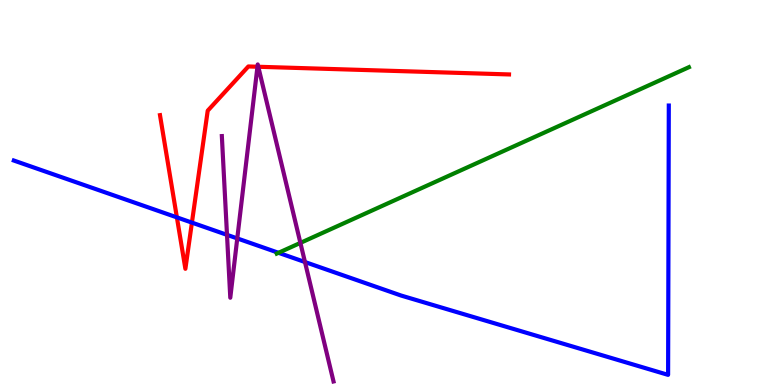[{'lines': ['blue', 'red'], 'intersections': [{'x': 2.28, 'y': 4.35}, {'x': 2.48, 'y': 4.22}]}, {'lines': ['green', 'red'], 'intersections': []}, {'lines': ['purple', 'red'], 'intersections': [{'x': 3.32, 'y': 8.27}, {'x': 3.33, 'y': 8.27}]}, {'lines': ['blue', 'green'], 'intersections': [{'x': 3.59, 'y': 3.43}]}, {'lines': ['blue', 'purple'], 'intersections': [{'x': 2.93, 'y': 3.9}, {'x': 3.06, 'y': 3.81}, {'x': 3.94, 'y': 3.19}]}, {'lines': ['green', 'purple'], 'intersections': [{'x': 3.88, 'y': 3.69}]}]